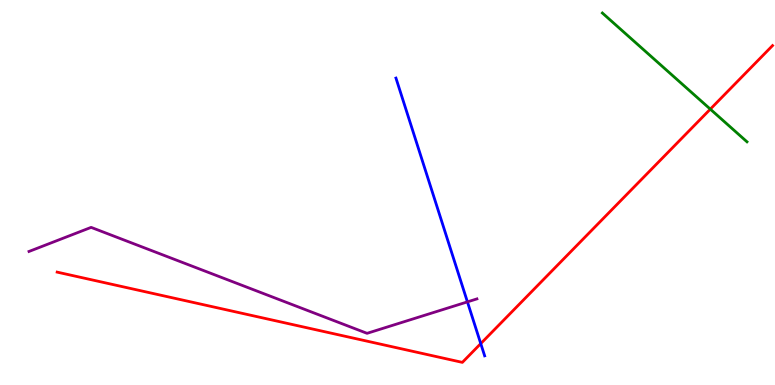[{'lines': ['blue', 'red'], 'intersections': [{'x': 6.2, 'y': 1.08}]}, {'lines': ['green', 'red'], 'intersections': [{'x': 9.17, 'y': 7.17}]}, {'lines': ['purple', 'red'], 'intersections': []}, {'lines': ['blue', 'green'], 'intersections': []}, {'lines': ['blue', 'purple'], 'intersections': [{'x': 6.03, 'y': 2.16}]}, {'lines': ['green', 'purple'], 'intersections': []}]